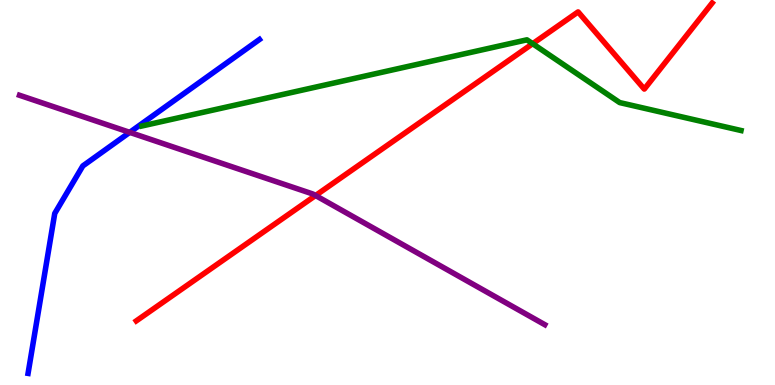[{'lines': ['blue', 'red'], 'intersections': []}, {'lines': ['green', 'red'], 'intersections': [{'x': 6.87, 'y': 8.86}]}, {'lines': ['purple', 'red'], 'intersections': [{'x': 4.07, 'y': 4.92}]}, {'lines': ['blue', 'green'], 'intersections': []}, {'lines': ['blue', 'purple'], 'intersections': [{'x': 1.67, 'y': 6.56}]}, {'lines': ['green', 'purple'], 'intersections': []}]